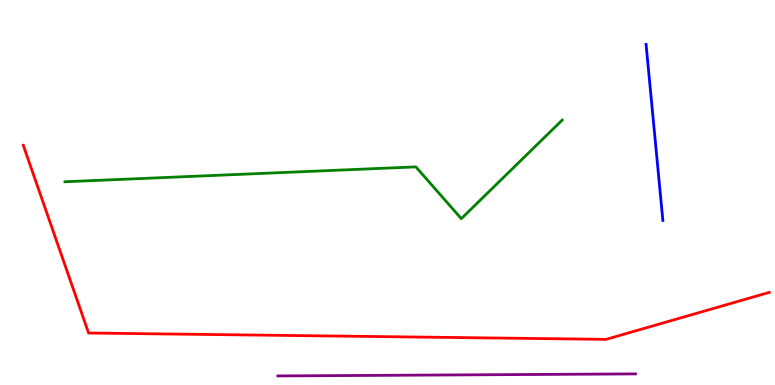[{'lines': ['blue', 'red'], 'intersections': []}, {'lines': ['green', 'red'], 'intersections': []}, {'lines': ['purple', 'red'], 'intersections': []}, {'lines': ['blue', 'green'], 'intersections': []}, {'lines': ['blue', 'purple'], 'intersections': []}, {'lines': ['green', 'purple'], 'intersections': []}]